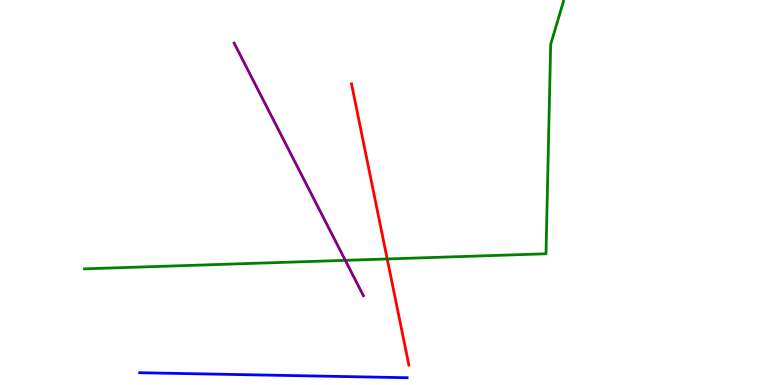[{'lines': ['blue', 'red'], 'intersections': []}, {'lines': ['green', 'red'], 'intersections': [{'x': 5.0, 'y': 3.27}]}, {'lines': ['purple', 'red'], 'intersections': []}, {'lines': ['blue', 'green'], 'intersections': []}, {'lines': ['blue', 'purple'], 'intersections': []}, {'lines': ['green', 'purple'], 'intersections': [{'x': 4.46, 'y': 3.24}]}]